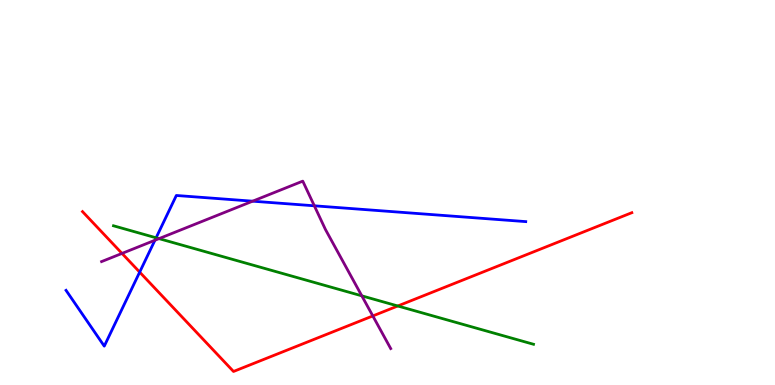[{'lines': ['blue', 'red'], 'intersections': [{'x': 1.8, 'y': 2.93}]}, {'lines': ['green', 'red'], 'intersections': [{'x': 5.13, 'y': 2.05}]}, {'lines': ['purple', 'red'], 'intersections': [{'x': 1.57, 'y': 3.42}, {'x': 4.81, 'y': 1.79}]}, {'lines': ['blue', 'green'], 'intersections': [{'x': 2.01, 'y': 3.82}]}, {'lines': ['blue', 'purple'], 'intersections': [{'x': 2.0, 'y': 3.76}, {'x': 3.26, 'y': 4.77}, {'x': 4.06, 'y': 4.65}]}, {'lines': ['green', 'purple'], 'intersections': [{'x': 2.05, 'y': 3.8}, {'x': 4.67, 'y': 2.32}]}]